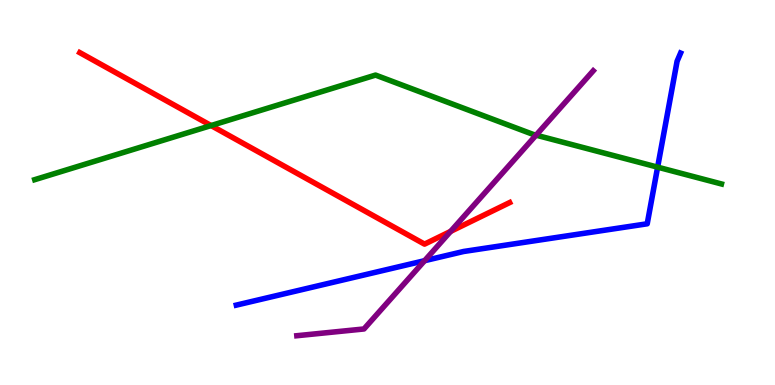[{'lines': ['blue', 'red'], 'intersections': []}, {'lines': ['green', 'red'], 'intersections': [{'x': 2.72, 'y': 6.74}]}, {'lines': ['purple', 'red'], 'intersections': [{'x': 5.81, 'y': 3.99}]}, {'lines': ['blue', 'green'], 'intersections': [{'x': 8.49, 'y': 5.66}]}, {'lines': ['blue', 'purple'], 'intersections': [{'x': 5.48, 'y': 3.23}]}, {'lines': ['green', 'purple'], 'intersections': [{'x': 6.92, 'y': 6.49}]}]